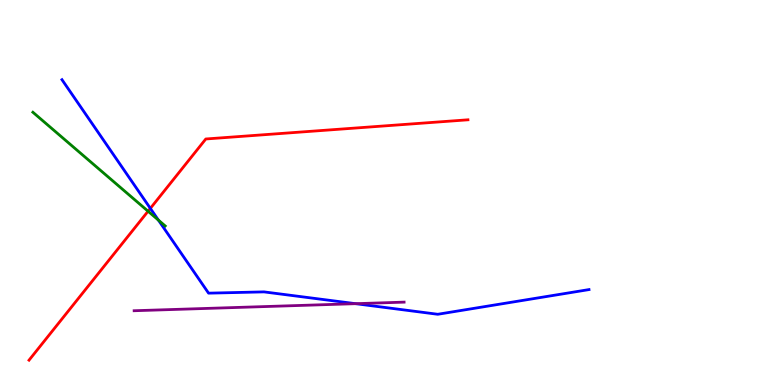[{'lines': ['blue', 'red'], 'intersections': [{'x': 1.94, 'y': 4.59}]}, {'lines': ['green', 'red'], 'intersections': [{'x': 1.91, 'y': 4.51}]}, {'lines': ['purple', 'red'], 'intersections': []}, {'lines': ['blue', 'green'], 'intersections': [{'x': 2.04, 'y': 4.28}]}, {'lines': ['blue', 'purple'], 'intersections': [{'x': 4.59, 'y': 2.11}]}, {'lines': ['green', 'purple'], 'intersections': []}]